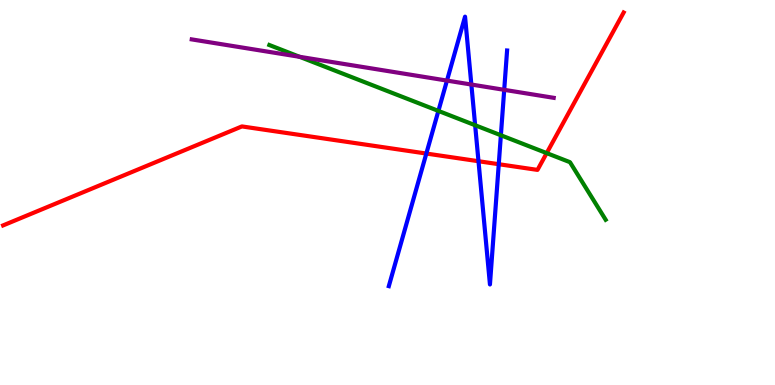[{'lines': ['blue', 'red'], 'intersections': [{'x': 5.5, 'y': 6.01}, {'x': 6.17, 'y': 5.81}, {'x': 6.44, 'y': 5.74}]}, {'lines': ['green', 'red'], 'intersections': [{'x': 7.05, 'y': 6.02}]}, {'lines': ['purple', 'red'], 'intersections': []}, {'lines': ['blue', 'green'], 'intersections': [{'x': 5.66, 'y': 7.12}, {'x': 6.13, 'y': 6.75}, {'x': 6.46, 'y': 6.49}]}, {'lines': ['blue', 'purple'], 'intersections': [{'x': 5.77, 'y': 7.91}, {'x': 6.08, 'y': 7.8}, {'x': 6.51, 'y': 7.67}]}, {'lines': ['green', 'purple'], 'intersections': [{'x': 3.87, 'y': 8.52}]}]